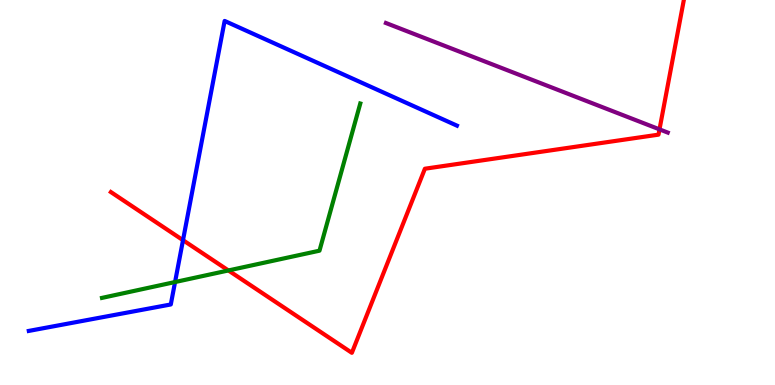[{'lines': ['blue', 'red'], 'intersections': [{'x': 2.36, 'y': 3.76}]}, {'lines': ['green', 'red'], 'intersections': [{'x': 2.95, 'y': 2.98}]}, {'lines': ['purple', 'red'], 'intersections': [{'x': 8.51, 'y': 6.64}]}, {'lines': ['blue', 'green'], 'intersections': [{'x': 2.26, 'y': 2.67}]}, {'lines': ['blue', 'purple'], 'intersections': []}, {'lines': ['green', 'purple'], 'intersections': []}]